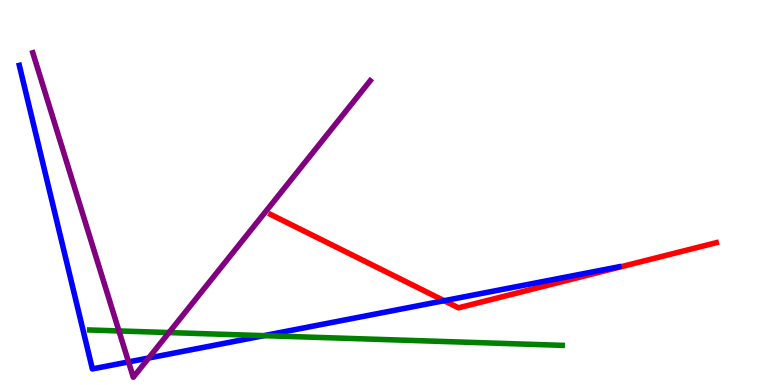[{'lines': ['blue', 'red'], 'intersections': [{'x': 5.73, 'y': 2.19}]}, {'lines': ['green', 'red'], 'intersections': []}, {'lines': ['purple', 'red'], 'intersections': []}, {'lines': ['blue', 'green'], 'intersections': [{'x': 3.41, 'y': 1.28}]}, {'lines': ['blue', 'purple'], 'intersections': [{'x': 1.66, 'y': 0.6}, {'x': 1.92, 'y': 0.701}]}, {'lines': ['green', 'purple'], 'intersections': [{'x': 1.53, 'y': 1.4}, {'x': 2.18, 'y': 1.36}]}]